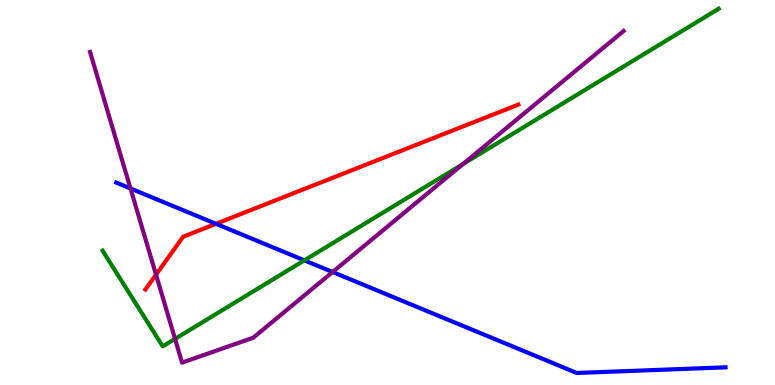[{'lines': ['blue', 'red'], 'intersections': [{'x': 2.79, 'y': 4.19}]}, {'lines': ['green', 'red'], 'intersections': []}, {'lines': ['purple', 'red'], 'intersections': [{'x': 2.01, 'y': 2.87}]}, {'lines': ['blue', 'green'], 'intersections': [{'x': 3.93, 'y': 3.24}]}, {'lines': ['blue', 'purple'], 'intersections': [{'x': 1.68, 'y': 5.1}, {'x': 4.29, 'y': 2.93}]}, {'lines': ['green', 'purple'], 'intersections': [{'x': 2.26, 'y': 1.2}, {'x': 5.97, 'y': 5.74}]}]